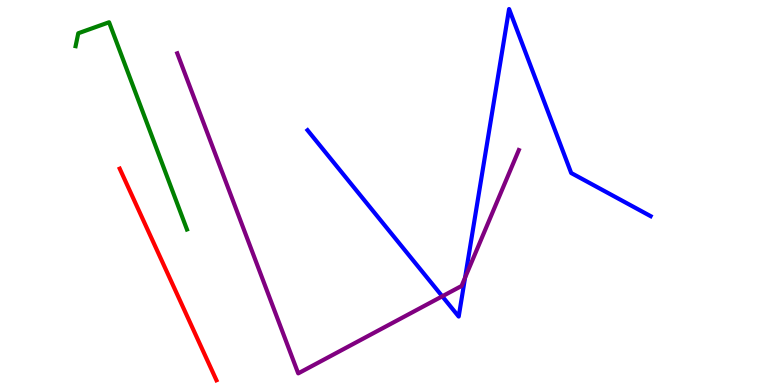[{'lines': ['blue', 'red'], 'intersections': []}, {'lines': ['green', 'red'], 'intersections': []}, {'lines': ['purple', 'red'], 'intersections': []}, {'lines': ['blue', 'green'], 'intersections': []}, {'lines': ['blue', 'purple'], 'intersections': [{'x': 5.71, 'y': 2.3}, {'x': 6.0, 'y': 2.79}]}, {'lines': ['green', 'purple'], 'intersections': []}]